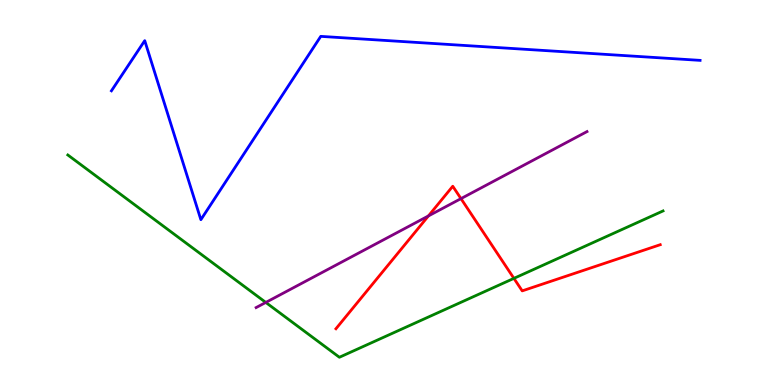[{'lines': ['blue', 'red'], 'intersections': []}, {'lines': ['green', 'red'], 'intersections': [{'x': 6.63, 'y': 2.77}]}, {'lines': ['purple', 'red'], 'intersections': [{'x': 5.53, 'y': 4.39}, {'x': 5.95, 'y': 4.84}]}, {'lines': ['blue', 'green'], 'intersections': []}, {'lines': ['blue', 'purple'], 'intersections': []}, {'lines': ['green', 'purple'], 'intersections': [{'x': 3.43, 'y': 2.14}]}]